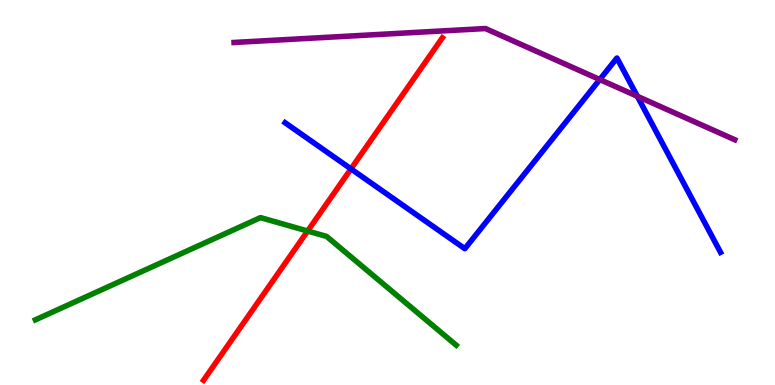[{'lines': ['blue', 'red'], 'intersections': [{'x': 4.53, 'y': 5.61}]}, {'lines': ['green', 'red'], 'intersections': [{'x': 3.97, 'y': 4.0}]}, {'lines': ['purple', 'red'], 'intersections': []}, {'lines': ['blue', 'green'], 'intersections': []}, {'lines': ['blue', 'purple'], 'intersections': [{'x': 7.74, 'y': 7.93}, {'x': 8.22, 'y': 7.5}]}, {'lines': ['green', 'purple'], 'intersections': []}]